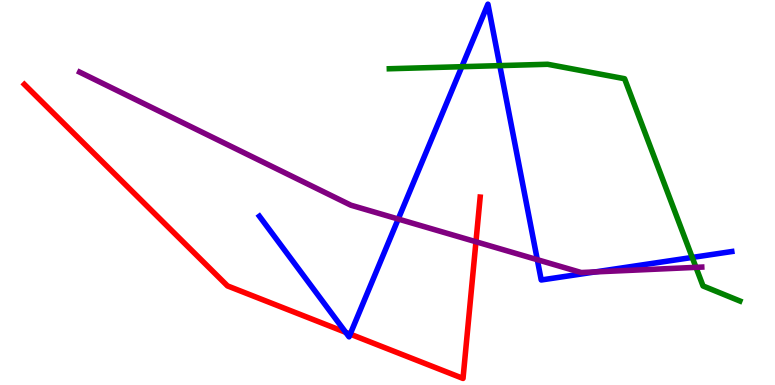[{'lines': ['blue', 'red'], 'intersections': [{'x': 4.46, 'y': 1.37}, {'x': 4.52, 'y': 1.32}]}, {'lines': ['green', 'red'], 'intersections': []}, {'lines': ['purple', 'red'], 'intersections': [{'x': 6.14, 'y': 3.72}]}, {'lines': ['blue', 'green'], 'intersections': [{'x': 5.96, 'y': 8.27}, {'x': 6.45, 'y': 8.3}, {'x': 8.93, 'y': 3.31}]}, {'lines': ['blue', 'purple'], 'intersections': [{'x': 5.14, 'y': 4.31}, {'x': 6.93, 'y': 3.25}, {'x': 7.68, 'y': 2.94}]}, {'lines': ['green', 'purple'], 'intersections': [{'x': 8.98, 'y': 3.06}]}]